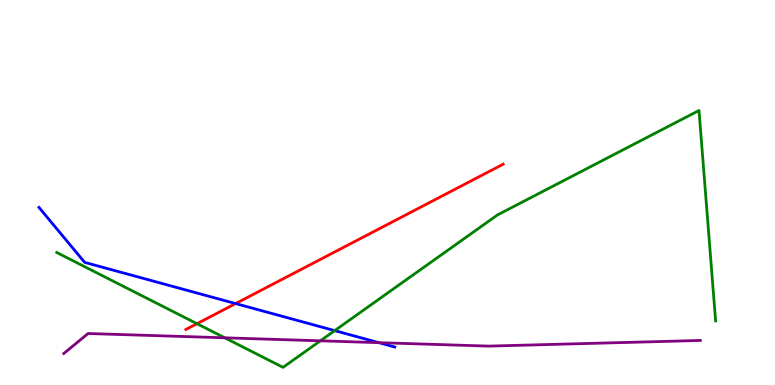[{'lines': ['blue', 'red'], 'intersections': [{'x': 3.04, 'y': 2.11}]}, {'lines': ['green', 'red'], 'intersections': [{'x': 2.54, 'y': 1.59}]}, {'lines': ['purple', 'red'], 'intersections': []}, {'lines': ['blue', 'green'], 'intersections': [{'x': 4.32, 'y': 1.41}]}, {'lines': ['blue', 'purple'], 'intersections': [{'x': 4.89, 'y': 1.1}]}, {'lines': ['green', 'purple'], 'intersections': [{'x': 2.9, 'y': 1.23}, {'x': 4.13, 'y': 1.15}]}]